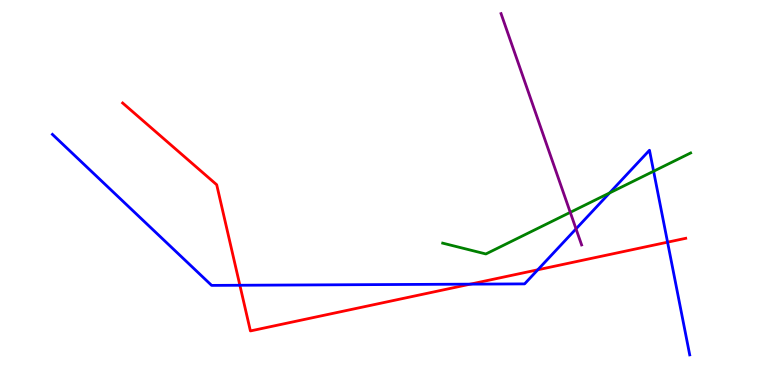[{'lines': ['blue', 'red'], 'intersections': [{'x': 3.1, 'y': 2.59}, {'x': 6.07, 'y': 2.62}, {'x': 6.94, 'y': 2.99}, {'x': 8.61, 'y': 3.71}]}, {'lines': ['green', 'red'], 'intersections': []}, {'lines': ['purple', 'red'], 'intersections': []}, {'lines': ['blue', 'green'], 'intersections': [{'x': 7.87, 'y': 4.99}, {'x': 8.43, 'y': 5.55}]}, {'lines': ['blue', 'purple'], 'intersections': [{'x': 7.43, 'y': 4.06}]}, {'lines': ['green', 'purple'], 'intersections': [{'x': 7.36, 'y': 4.48}]}]